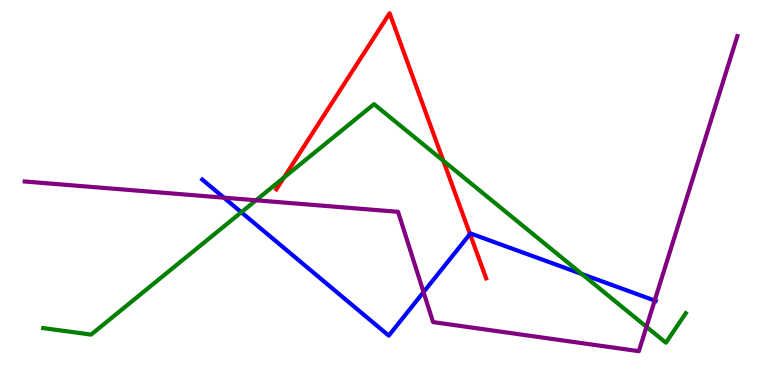[{'lines': ['blue', 'red'], 'intersections': [{'x': 6.06, 'y': 3.92}]}, {'lines': ['green', 'red'], 'intersections': [{'x': 3.66, 'y': 5.39}, {'x': 5.72, 'y': 5.82}]}, {'lines': ['purple', 'red'], 'intersections': []}, {'lines': ['blue', 'green'], 'intersections': [{'x': 3.11, 'y': 4.49}, {'x': 7.51, 'y': 2.88}]}, {'lines': ['blue', 'purple'], 'intersections': [{'x': 2.89, 'y': 4.87}, {'x': 5.47, 'y': 2.41}, {'x': 8.45, 'y': 2.19}]}, {'lines': ['green', 'purple'], 'intersections': [{'x': 3.3, 'y': 4.8}, {'x': 8.34, 'y': 1.51}]}]